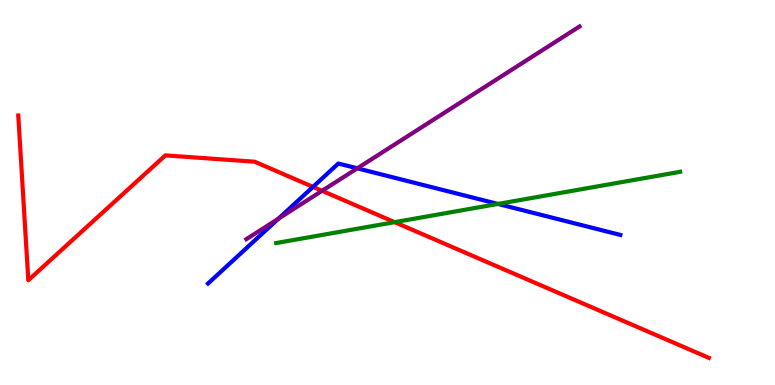[{'lines': ['blue', 'red'], 'intersections': [{'x': 4.04, 'y': 5.15}]}, {'lines': ['green', 'red'], 'intersections': [{'x': 5.09, 'y': 4.23}]}, {'lines': ['purple', 'red'], 'intersections': [{'x': 4.16, 'y': 5.04}]}, {'lines': ['blue', 'green'], 'intersections': [{'x': 6.43, 'y': 4.7}]}, {'lines': ['blue', 'purple'], 'intersections': [{'x': 3.59, 'y': 4.32}, {'x': 4.61, 'y': 5.63}]}, {'lines': ['green', 'purple'], 'intersections': []}]